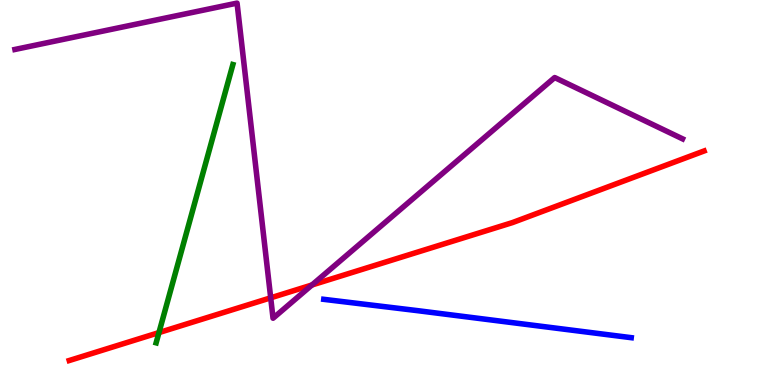[{'lines': ['blue', 'red'], 'intersections': []}, {'lines': ['green', 'red'], 'intersections': [{'x': 2.05, 'y': 1.36}]}, {'lines': ['purple', 'red'], 'intersections': [{'x': 3.49, 'y': 2.26}, {'x': 4.03, 'y': 2.6}]}, {'lines': ['blue', 'green'], 'intersections': []}, {'lines': ['blue', 'purple'], 'intersections': []}, {'lines': ['green', 'purple'], 'intersections': []}]